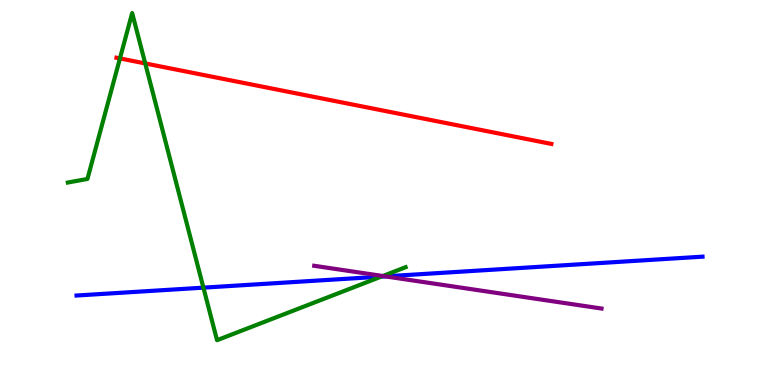[{'lines': ['blue', 'red'], 'intersections': []}, {'lines': ['green', 'red'], 'intersections': [{'x': 1.55, 'y': 8.48}, {'x': 1.87, 'y': 8.35}]}, {'lines': ['purple', 'red'], 'intersections': []}, {'lines': ['blue', 'green'], 'intersections': [{'x': 2.62, 'y': 2.53}, {'x': 4.92, 'y': 2.82}]}, {'lines': ['blue', 'purple'], 'intersections': [{'x': 4.97, 'y': 2.82}]}, {'lines': ['green', 'purple'], 'intersections': [{'x': 4.94, 'y': 2.83}]}]